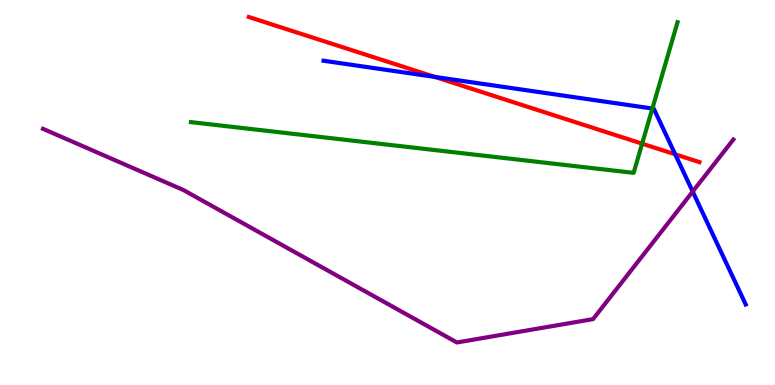[{'lines': ['blue', 'red'], 'intersections': [{'x': 5.61, 'y': 8.0}, {'x': 8.71, 'y': 5.99}]}, {'lines': ['green', 'red'], 'intersections': [{'x': 8.29, 'y': 6.27}]}, {'lines': ['purple', 'red'], 'intersections': []}, {'lines': ['blue', 'green'], 'intersections': [{'x': 8.42, 'y': 7.18}]}, {'lines': ['blue', 'purple'], 'intersections': [{'x': 8.94, 'y': 5.02}]}, {'lines': ['green', 'purple'], 'intersections': []}]